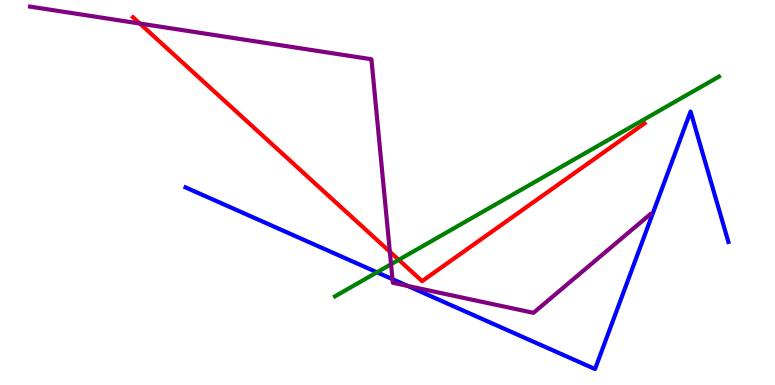[{'lines': ['blue', 'red'], 'intersections': []}, {'lines': ['green', 'red'], 'intersections': [{'x': 5.15, 'y': 3.25}]}, {'lines': ['purple', 'red'], 'intersections': [{'x': 1.8, 'y': 9.39}, {'x': 5.03, 'y': 3.46}]}, {'lines': ['blue', 'green'], 'intersections': [{'x': 4.86, 'y': 2.93}]}, {'lines': ['blue', 'purple'], 'intersections': [{'x': 5.06, 'y': 2.75}, {'x': 5.26, 'y': 2.57}]}, {'lines': ['green', 'purple'], 'intersections': [{'x': 5.05, 'y': 3.14}]}]